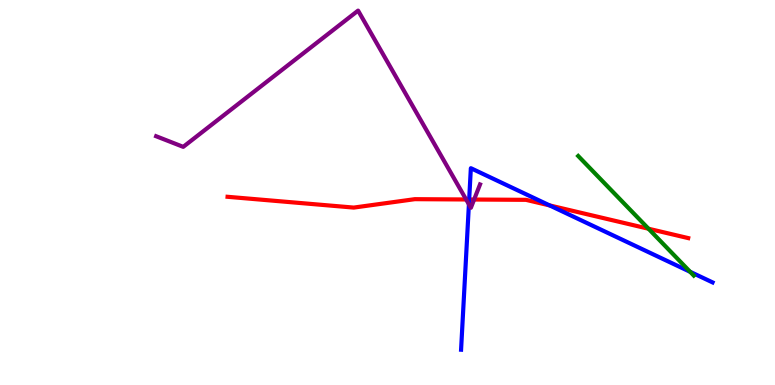[{'lines': ['blue', 'red'], 'intersections': [{'x': 6.05, 'y': 4.82}, {'x': 7.09, 'y': 4.66}]}, {'lines': ['green', 'red'], 'intersections': [{'x': 8.37, 'y': 4.06}]}, {'lines': ['purple', 'red'], 'intersections': [{'x': 6.01, 'y': 4.82}, {'x': 6.12, 'y': 4.82}]}, {'lines': ['blue', 'green'], 'intersections': [{'x': 8.9, 'y': 2.94}]}, {'lines': ['blue', 'purple'], 'intersections': [{'x': 6.05, 'y': 4.69}]}, {'lines': ['green', 'purple'], 'intersections': []}]